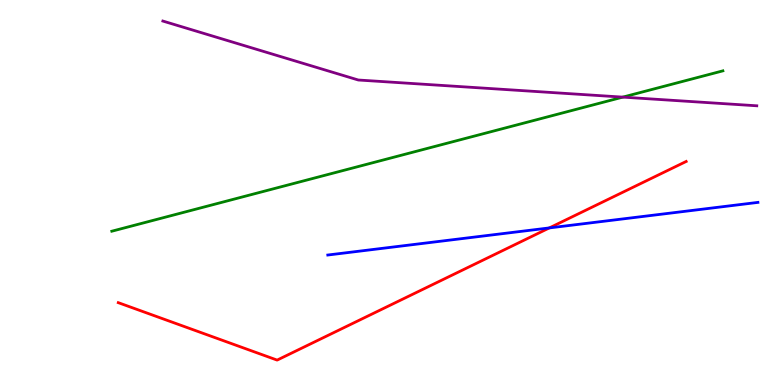[{'lines': ['blue', 'red'], 'intersections': [{'x': 7.09, 'y': 4.08}]}, {'lines': ['green', 'red'], 'intersections': []}, {'lines': ['purple', 'red'], 'intersections': []}, {'lines': ['blue', 'green'], 'intersections': []}, {'lines': ['blue', 'purple'], 'intersections': []}, {'lines': ['green', 'purple'], 'intersections': [{'x': 8.04, 'y': 7.48}]}]